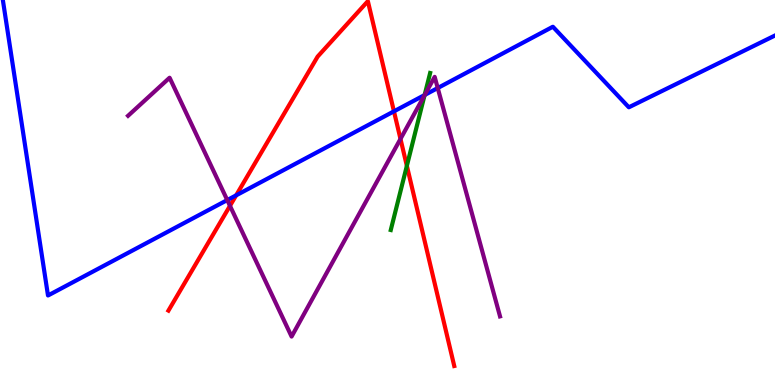[{'lines': ['blue', 'red'], 'intersections': [{'x': 3.05, 'y': 4.93}, {'x': 5.08, 'y': 7.11}]}, {'lines': ['green', 'red'], 'intersections': [{'x': 5.25, 'y': 5.69}]}, {'lines': ['purple', 'red'], 'intersections': [{'x': 2.97, 'y': 4.65}, {'x': 5.17, 'y': 6.39}]}, {'lines': ['blue', 'green'], 'intersections': [{'x': 5.48, 'y': 7.53}]}, {'lines': ['blue', 'purple'], 'intersections': [{'x': 2.93, 'y': 4.8}, {'x': 5.48, 'y': 7.53}, {'x': 5.65, 'y': 7.71}]}, {'lines': ['green', 'purple'], 'intersections': [{'x': 5.48, 'y': 7.53}]}]